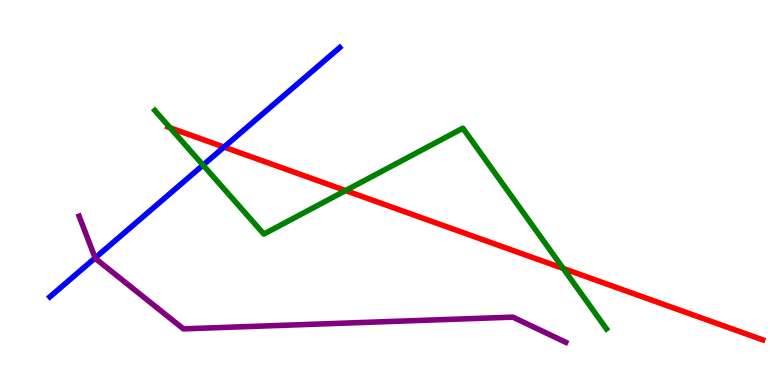[{'lines': ['blue', 'red'], 'intersections': [{'x': 2.89, 'y': 6.18}]}, {'lines': ['green', 'red'], 'intersections': [{'x': 2.19, 'y': 6.68}, {'x': 4.46, 'y': 5.05}, {'x': 7.27, 'y': 3.03}]}, {'lines': ['purple', 'red'], 'intersections': []}, {'lines': ['blue', 'green'], 'intersections': [{'x': 2.62, 'y': 5.71}]}, {'lines': ['blue', 'purple'], 'intersections': [{'x': 1.23, 'y': 3.3}]}, {'lines': ['green', 'purple'], 'intersections': []}]